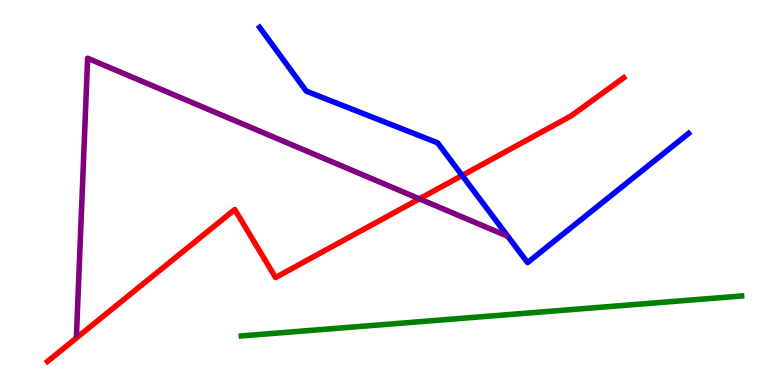[{'lines': ['blue', 'red'], 'intersections': [{'x': 5.96, 'y': 5.44}]}, {'lines': ['green', 'red'], 'intersections': []}, {'lines': ['purple', 'red'], 'intersections': [{'x': 5.41, 'y': 4.84}]}, {'lines': ['blue', 'green'], 'intersections': []}, {'lines': ['blue', 'purple'], 'intersections': []}, {'lines': ['green', 'purple'], 'intersections': []}]